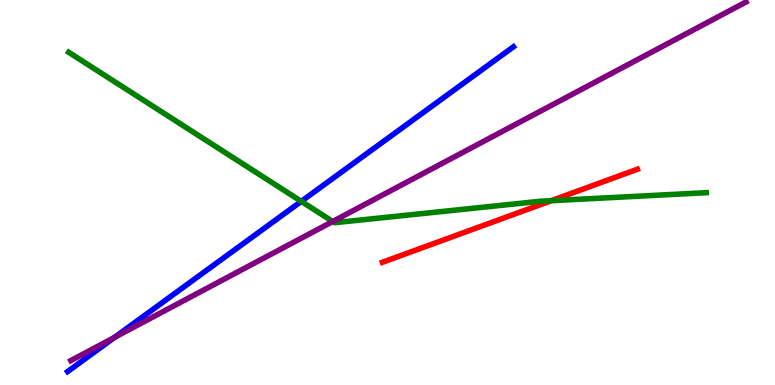[{'lines': ['blue', 'red'], 'intersections': []}, {'lines': ['green', 'red'], 'intersections': [{'x': 7.11, 'y': 4.79}]}, {'lines': ['purple', 'red'], 'intersections': []}, {'lines': ['blue', 'green'], 'intersections': [{'x': 3.89, 'y': 4.77}]}, {'lines': ['blue', 'purple'], 'intersections': [{'x': 1.48, 'y': 1.24}]}, {'lines': ['green', 'purple'], 'intersections': [{'x': 4.29, 'y': 4.25}]}]